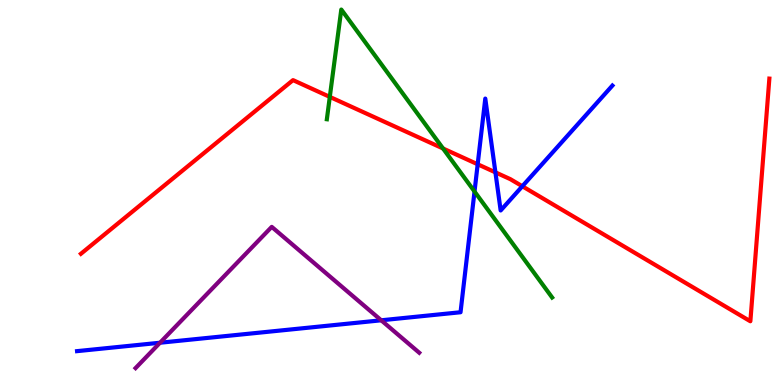[{'lines': ['blue', 'red'], 'intersections': [{'x': 6.16, 'y': 5.73}, {'x': 6.39, 'y': 5.52}, {'x': 6.74, 'y': 5.16}]}, {'lines': ['green', 'red'], 'intersections': [{'x': 4.26, 'y': 7.48}, {'x': 5.72, 'y': 6.14}]}, {'lines': ['purple', 'red'], 'intersections': []}, {'lines': ['blue', 'green'], 'intersections': [{'x': 6.12, 'y': 5.03}]}, {'lines': ['blue', 'purple'], 'intersections': [{'x': 2.06, 'y': 1.1}, {'x': 4.92, 'y': 1.68}]}, {'lines': ['green', 'purple'], 'intersections': []}]